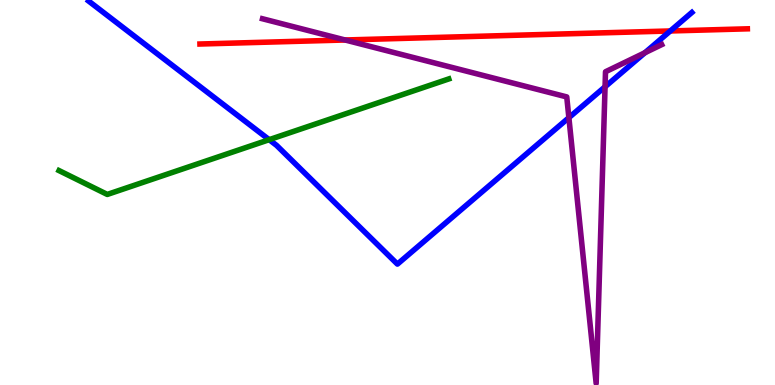[{'lines': ['blue', 'red'], 'intersections': [{'x': 8.65, 'y': 9.2}]}, {'lines': ['green', 'red'], 'intersections': []}, {'lines': ['purple', 'red'], 'intersections': [{'x': 4.45, 'y': 8.96}]}, {'lines': ['blue', 'green'], 'intersections': [{'x': 3.47, 'y': 6.37}]}, {'lines': ['blue', 'purple'], 'intersections': [{'x': 7.34, 'y': 6.94}, {'x': 7.81, 'y': 7.75}, {'x': 8.32, 'y': 8.63}]}, {'lines': ['green', 'purple'], 'intersections': []}]